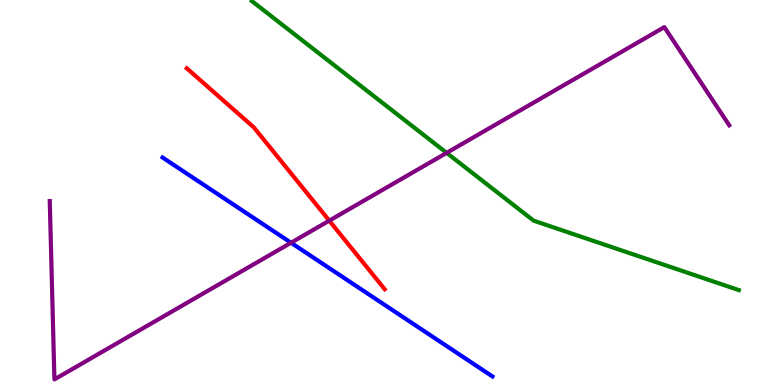[{'lines': ['blue', 'red'], 'intersections': []}, {'lines': ['green', 'red'], 'intersections': []}, {'lines': ['purple', 'red'], 'intersections': [{'x': 4.25, 'y': 4.27}]}, {'lines': ['blue', 'green'], 'intersections': []}, {'lines': ['blue', 'purple'], 'intersections': [{'x': 3.76, 'y': 3.69}]}, {'lines': ['green', 'purple'], 'intersections': [{'x': 5.76, 'y': 6.03}]}]